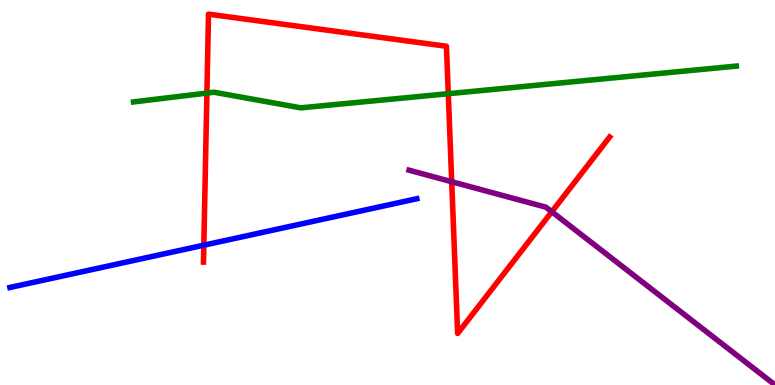[{'lines': ['blue', 'red'], 'intersections': [{'x': 2.63, 'y': 3.63}]}, {'lines': ['green', 'red'], 'intersections': [{'x': 2.67, 'y': 7.58}, {'x': 5.78, 'y': 7.57}]}, {'lines': ['purple', 'red'], 'intersections': [{'x': 5.83, 'y': 5.28}, {'x': 7.12, 'y': 4.5}]}, {'lines': ['blue', 'green'], 'intersections': []}, {'lines': ['blue', 'purple'], 'intersections': []}, {'lines': ['green', 'purple'], 'intersections': []}]